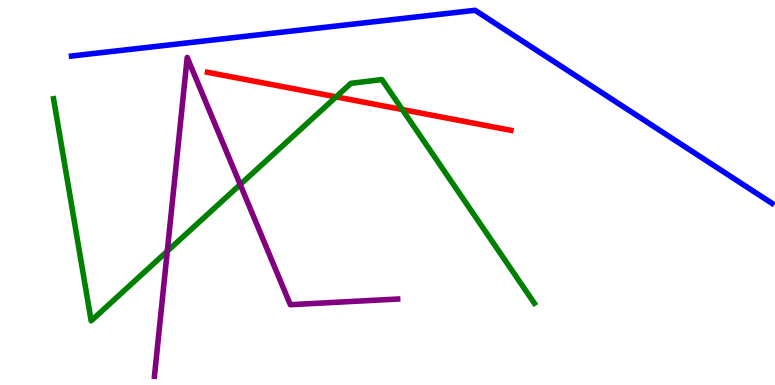[{'lines': ['blue', 'red'], 'intersections': []}, {'lines': ['green', 'red'], 'intersections': [{'x': 4.34, 'y': 7.48}, {'x': 5.19, 'y': 7.15}]}, {'lines': ['purple', 'red'], 'intersections': []}, {'lines': ['blue', 'green'], 'intersections': []}, {'lines': ['blue', 'purple'], 'intersections': []}, {'lines': ['green', 'purple'], 'intersections': [{'x': 2.16, 'y': 3.48}, {'x': 3.1, 'y': 5.21}]}]